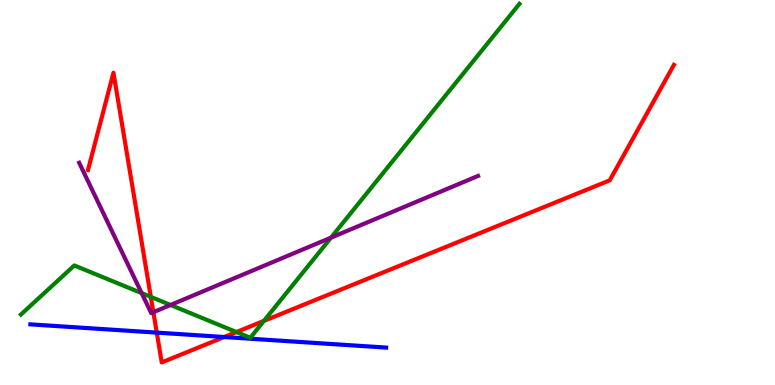[{'lines': ['blue', 'red'], 'intersections': [{'x': 2.02, 'y': 1.36}, {'x': 2.89, 'y': 1.25}]}, {'lines': ['green', 'red'], 'intersections': [{'x': 1.95, 'y': 2.29}, {'x': 3.05, 'y': 1.38}, {'x': 3.41, 'y': 1.67}]}, {'lines': ['purple', 'red'], 'intersections': [{'x': 1.98, 'y': 1.89}]}, {'lines': ['blue', 'green'], 'intersections': []}, {'lines': ['blue', 'purple'], 'intersections': []}, {'lines': ['green', 'purple'], 'intersections': [{'x': 1.83, 'y': 2.39}, {'x': 2.2, 'y': 2.08}, {'x': 4.27, 'y': 3.83}]}]